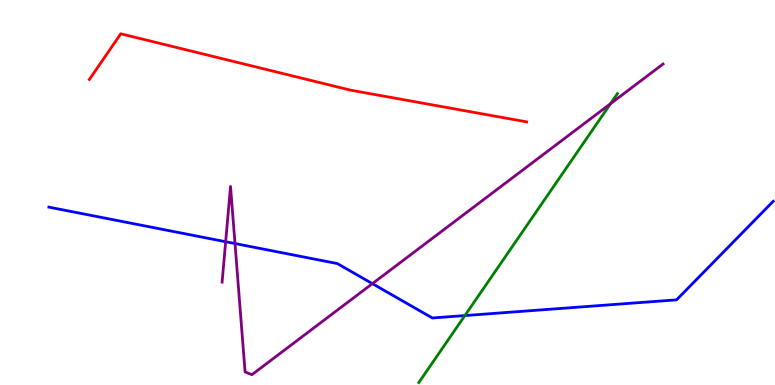[{'lines': ['blue', 'red'], 'intersections': []}, {'lines': ['green', 'red'], 'intersections': []}, {'lines': ['purple', 'red'], 'intersections': []}, {'lines': ['blue', 'green'], 'intersections': [{'x': 6.0, 'y': 1.8}]}, {'lines': ['blue', 'purple'], 'intersections': [{'x': 2.91, 'y': 3.72}, {'x': 3.03, 'y': 3.67}, {'x': 4.81, 'y': 2.63}]}, {'lines': ['green', 'purple'], 'intersections': [{'x': 7.88, 'y': 7.31}]}]